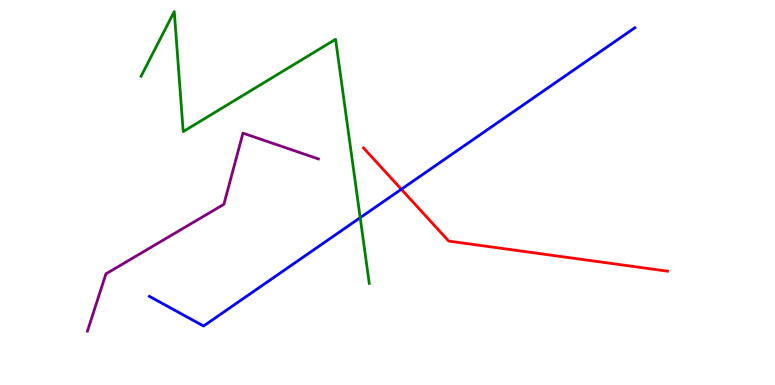[{'lines': ['blue', 'red'], 'intersections': [{'x': 5.18, 'y': 5.08}]}, {'lines': ['green', 'red'], 'intersections': []}, {'lines': ['purple', 'red'], 'intersections': []}, {'lines': ['blue', 'green'], 'intersections': [{'x': 4.65, 'y': 4.35}]}, {'lines': ['blue', 'purple'], 'intersections': []}, {'lines': ['green', 'purple'], 'intersections': []}]